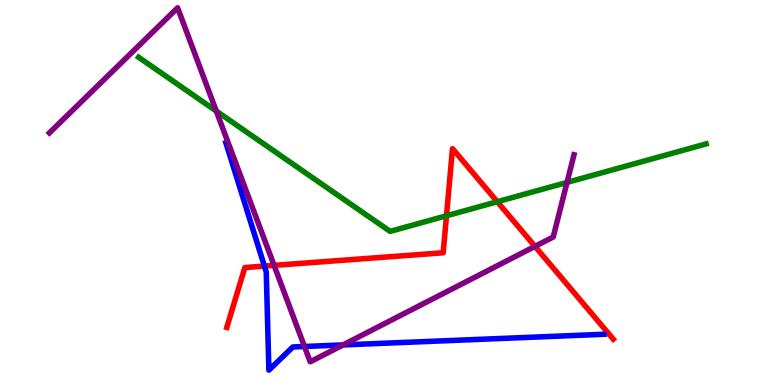[{'lines': ['blue', 'red'], 'intersections': [{'x': 3.41, 'y': 3.09}]}, {'lines': ['green', 'red'], 'intersections': [{'x': 5.76, 'y': 4.4}, {'x': 6.42, 'y': 4.76}]}, {'lines': ['purple', 'red'], 'intersections': [{'x': 3.54, 'y': 3.11}, {'x': 6.9, 'y': 3.6}]}, {'lines': ['blue', 'green'], 'intersections': []}, {'lines': ['blue', 'purple'], 'intersections': [{'x': 3.93, 'y': 1.0}, {'x': 4.43, 'y': 1.04}]}, {'lines': ['green', 'purple'], 'intersections': [{'x': 2.79, 'y': 7.12}, {'x': 7.32, 'y': 5.26}]}]